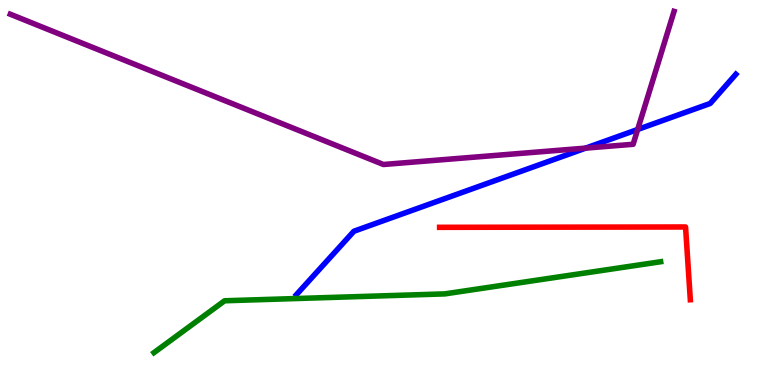[{'lines': ['blue', 'red'], 'intersections': []}, {'lines': ['green', 'red'], 'intersections': []}, {'lines': ['purple', 'red'], 'intersections': []}, {'lines': ['blue', 'green'], 'intersections': []}, {'lines': ['blue', 'purple'], 'intersections': [{'x': 7.56, 'y': 6.15}, {'x': 8.23, 'y': 6.64}]}, {'lines': ['green', 'purple'], 'intersections': []}]